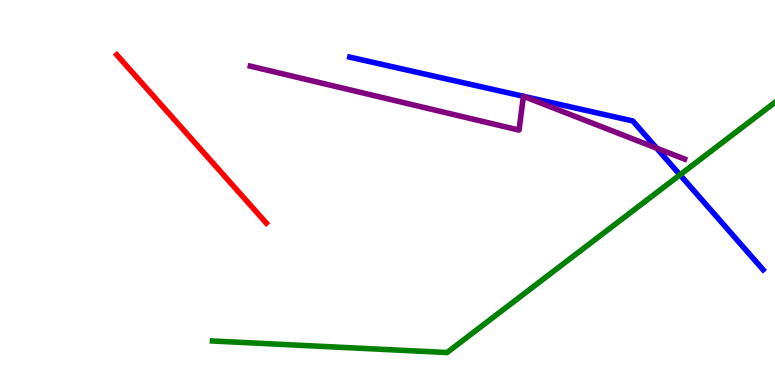[{'lines': ['blue', 'red'], 'intersections': []}, {'lines': ['green', 'red'], 'intersections': []}, {'lines': ['purple', 'red'], 'intersections': []}, {'lines': ['blue', 'green'], 'intersections': [{'x': 8.77, 'y': 5.46}]}, {'lines': ['blue', 'purple'], 'intersections': [{'x': 6.75, 'y': 7.5}, {'x': 6.76, 'y': 7.5}, {'x': 8.47, 'y': 6.15}]}, {'lines': ['green', 'purple'], 'intersections': []}]